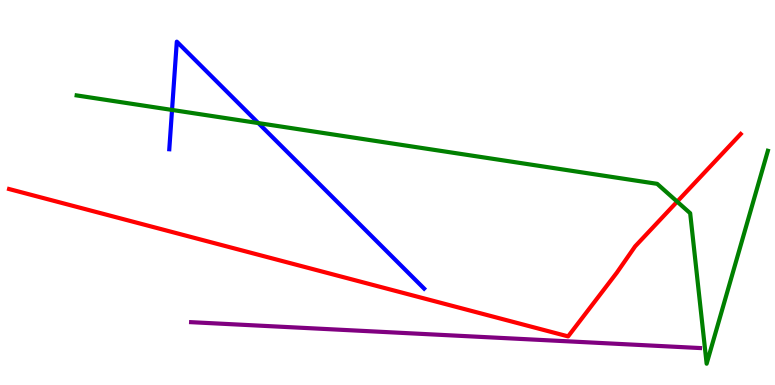[{'lines': ['blue', 'red'], 'intersections': []}, {'lines': ['green', 'red'], 'intersections': [{'x': 8.74, 'y': 4.76}]}, {'lines': ['purple', 'red'], 'intersections': []}, {'lines': ['blue', 'green'], 'intersections': [{'x': 2.22, 'y': 7.14}, {'x': 3.33, 'y': 6.8}]}, {'lines': ['blue', 'purple'], 'intersections': []}, {'lines': ['green', 'purple'], 'intersections': []}]